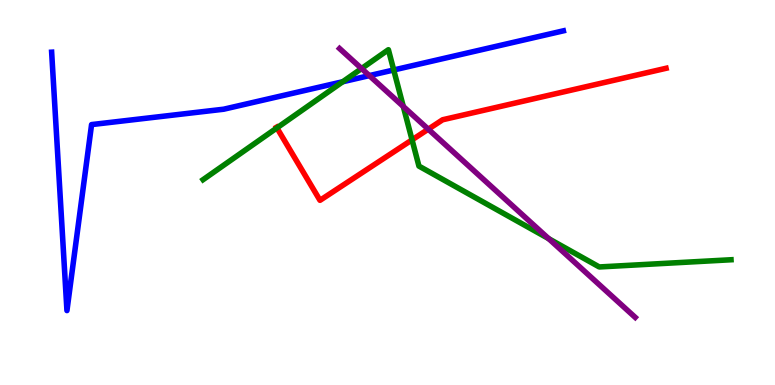[{'lines': ['blue', 'red'], 'intersections': []}, {'lines': ['green', 'red'], 'intersections': [{'x': 3.57, 'y': 6.68}, {'x': 5.32, 'y': 6.37}]}, {'lines': ['purple', 'red'], 'intersections': [{'x': 5.53, 'y': 6.64}]}, {'lines': ['blue', 'green'], 'intersections': [{'x': 4.42, 'y': 7.88}, {'x': 5.08, 'y': 8.18}]}, {'lines': ['blue', 'purple'], 'intersections': [{'x': 4.77, 'y': 8.04}]}, {'lines': ['green', 'purple'], 'intersections': [{'x': 4.67, 'y': 8.22}, {'x': 5.2, 'y': 7.23}, {'x': 7.08, 'y': 3.8}]}]